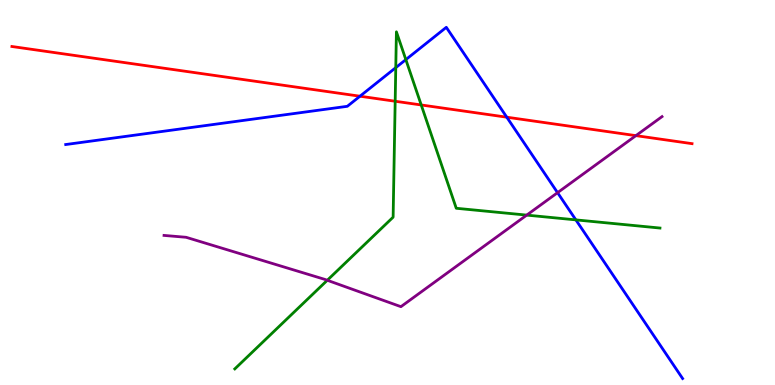[{'lines': ['blue', 'red'], 'intersections': [{'x': 4.64, 'y': 7.5}, {'x': 6.54, 'y': 6.96}]}, {'lines': ['green', 'red'], 'intersections': [{'x': 5.1, 'y': 7.37}, {'x': 5.44, 'y': 7.27}]}, {'lines': ['purple', 'red'], 'intersections': [{'x': 8.21, 'y': 6.48}]}, {'lines': ['blue', 'green'], 'intersections': [{'x': 5.11, 'y': 8.24}, {'x': 5.24, 'y': 8.45}, {'x': 7.43, 'y': 4.29}]}, {'lines': ['blue', 'purple'], 'intersections': [{'x': 7.19, 'y': 5.0}]}, {'lines': ['green', 'purple'], 'intersections': [{'x': 4.22, 'y': 2.72}, {'x': 6.8, 'y': 4.41}]}]